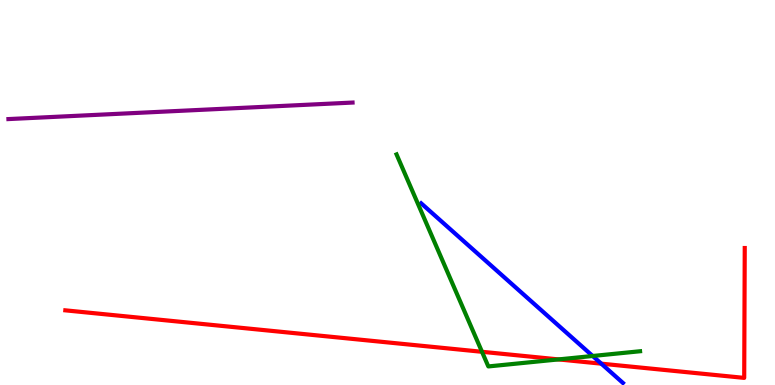[{'lines': ['blue', 'red'], 'intersections': [{'x': 7.76, 'y': 0.554}]}, {'lines': ['green', 'red'], 'intersections': [{'x': 6.22, 'y': 0.862}, {'x': 7.21, 'y': 0.665}]}, {'lines': ['purple', 'red'], 'intersections': []}, {'lines': ['blue', 'green'], 'intersections': [{'x': 7.65, 'y': 0.753}]}, {'lines': ['blue', 'purple'], 'intersections': []}, {'lines': ['green', 'purple'], 'intersections': []}]